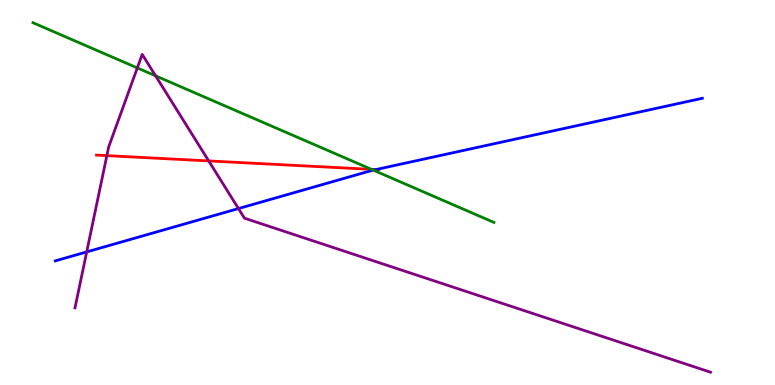[{'lines': ['blue', 'red'], 'intersections': [{'x': 4.85, 'y': 5.59}]}, {'lines': ['green', 'red'], 'intersections': [{'x': 4.79, 'y': 5.6}]}, {'lines': ['purple', 'red'], 'intersections': [{'x': 1.38, 'y': 5.96}, {'x': 2.69, 'y': 5.82}]}, {'lines': ['blue', 'green'], 'intersections': [{'x': 4.82, 'y': 5.58}]}, {'lines': ['blue', 'purple'], 'intersections': [{'x': 1.12, 'y': 3.46}, {'x': 3.08, 'y': 4.58}]}, {'lines': ['green', 'purple'], 'intersections': [{'x': 1.77, 'y': 8.24}, {'x': 2.01, 'y': 8.03}]}]